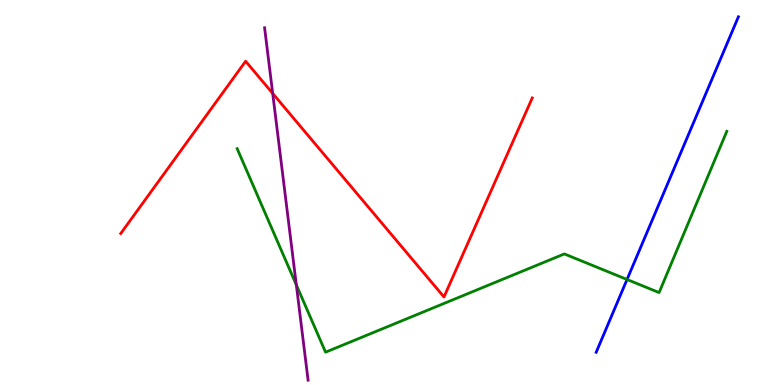[{'lines': ['blue', 'red'], 'intersections': []}, {'lines': ['green', 'red'], 'intersections': []}, {'lines': ['purple', 'red'], 'intersections': [{'x': 3.52, 'y': 7.57}]}, {'lines': ['blue', 'green'], 'intersections': [{'x': 8.09, 'y': 2.74}]}, {'lines': ['blue', 'purple'], 'intersections': []}, {'lines': ['green', 'purple'], 'intersections': [{'x': 3.82, 'y': 2.6}]}]